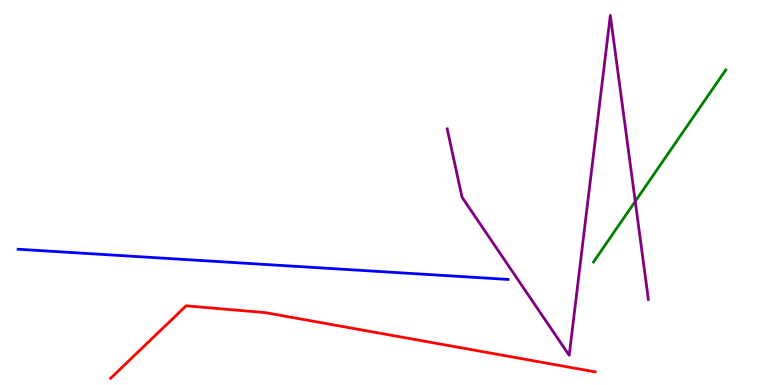[{'lines': ['blue', 'red'], 'intersections': []}, {'lines': ['green', 'red'], 'intersections': []}, {'lines': ['purple', 'red'], 'intersections': []}, {'lines': ['blue', 'green'], 'intersections': []}, {'lines': ['blue', 'purple'], 'intersections': []}, {'lines': ['green', 'purple'], 'intersections': [{'x': 8.2, 'y': 4.77}]}]